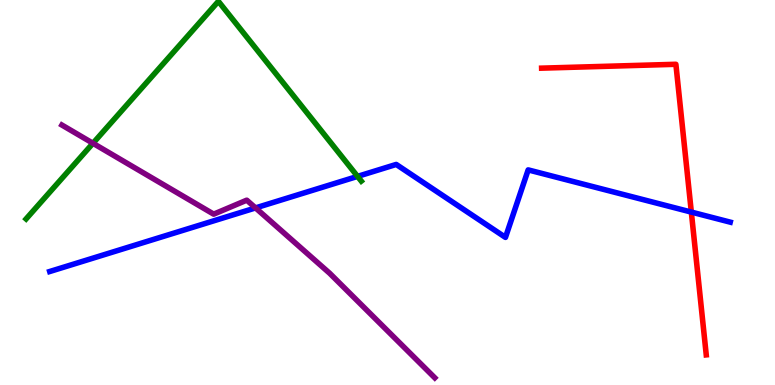[{'lines': ['blue', 'red'], 'intersections': [{'x': 8.92, 'y': 4.49}]}, {'lines': ['green', 'red'], 'intersections': []}, {'lines': ['purple', 'red'], 'intersections': []}, {'lines': ['blue', 'green'], 'intersections': [{'x': 4.61, 'y': 5.42}]}, {'lines': ['blue', 'purple'], 'intersections': [{'x': 3.3, 'y': 4.6}]}, {'lines': ['green', 'purple'], 'intersections': [{'x': 1.2, 'y': 6.28}]}]